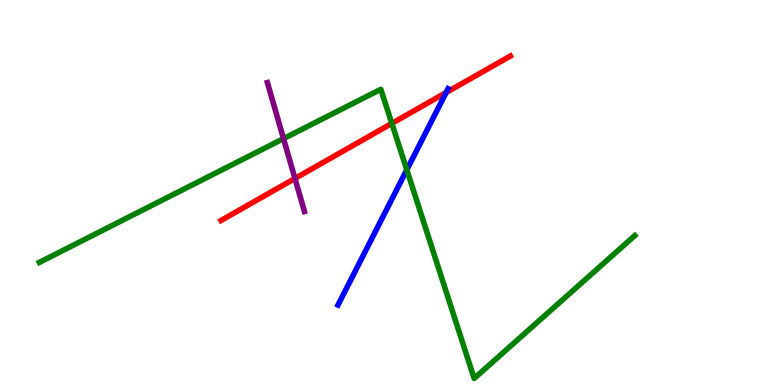[{'lines': ['blue', 'red'], 'intersections': [{'x': 5.76, 'y': 7.6}]}, {'lines': ['green', 'red'], 'intersections': [{'x': 5.06, 'y': 6.79}]}, {'lines': ['purple', 'red'], 'intersections': [{'x': 3.81, 'y': 5.36}]}, {'lines': ['blue', 'green'], 'intersections': [{'x': 5.25, 'y': 5.59}]}, {'lines': ['blue', 'purple'], 'intersections': []}, {'lines': ['green', 'purple'], 'intersections': [{'x': 3.66, 'y': 6.4}]}]